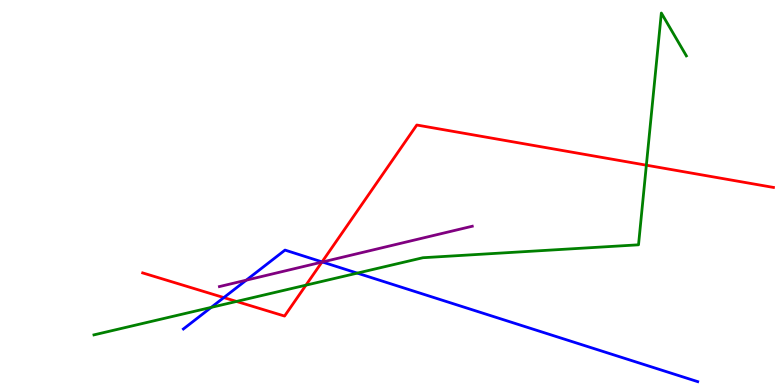[{'lines': ['blue', 'red'], 'intersections': [{'x': 2.89, 'y': 2.27}, {'x': 4.16, 'y': 3.2}]}, {'lines': ['green', 'red'], 'intersections': [{'x': 3.05, 'y': 2.17}, {'x': 3.95, 'y': 2.59}, {'x': 8.34, 'y': 5.71}]}, {'lines': ['purple', 'red'], 'intersections': [{'x': 4.15, 'y': 3.19}]}, {'lines': ['blue', 'green'], 'intersections': [{'x': 2.73, 'y': 2.02}, {'x': 4.61, 'y': 2.91}]}, {'lines': ['blue', 'purple'], 'intersections': [{'x': 3.18, 'y': 2.72}, {'x': 4.16, 'y': 3.19}]}, {'lines': ['green', 'purple'], 'intersections': []}]